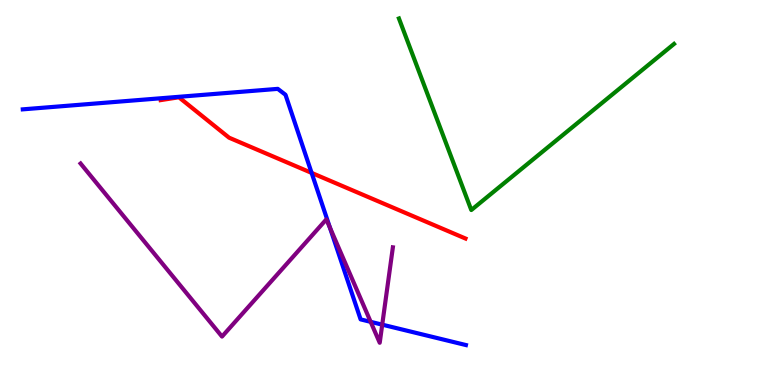[{'lines': ['blue', 'red'], 'intersections': [{'x': 4.02, 'y': 5.51}]}, {'lines': ['green', 'red'], 'intersections': []}, {'lines': ['purple', 'red'], 'intersections': []}, {'lines': ['blue', 'green'], 'intersections': []}, {'lines': ['blue', 'purple'], 'intersections': [{'x': 4.26, 'y': 4.09}, {'x': 4.78, 'y': 1.64}, {'x': 4.93, 'y': 1.57}]}, {'lines': ['green', 'purple'], 'intersections': []}]